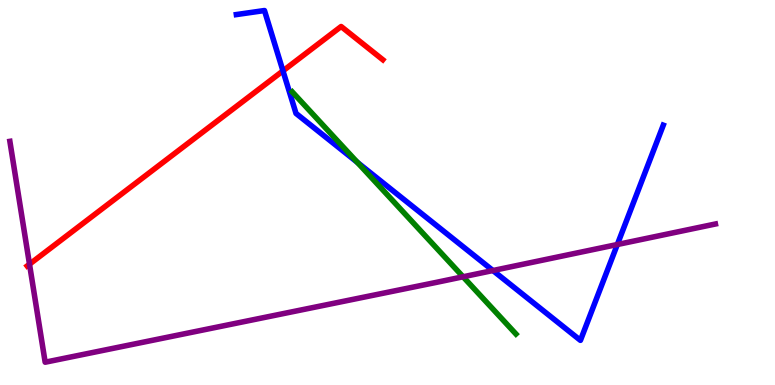[{'lines': ['blue', 'red'], 'intersections': [{'x': 3.65, 'y': 8.16}]}, {'lines': ['green', 'red'], 'intersections': []}, {'lines': ['purple', 'red'], 'intersections': [{'x': 0.381, 'y': 3.14}]}, {'lines': ['blue', 'green'], 'intersections': [{'x': 4.61, 'y': 5.78}]}, {'lines': ['blue', 'purple'], 'intersections': [{'x': 6.36, 'y': 2.97}, {'x': 7.97, 'y': 3.65}]}, {'lines': ['green', 'purple'], 'intersections': [{'x': 5.98, 'y': 2.81}]}]